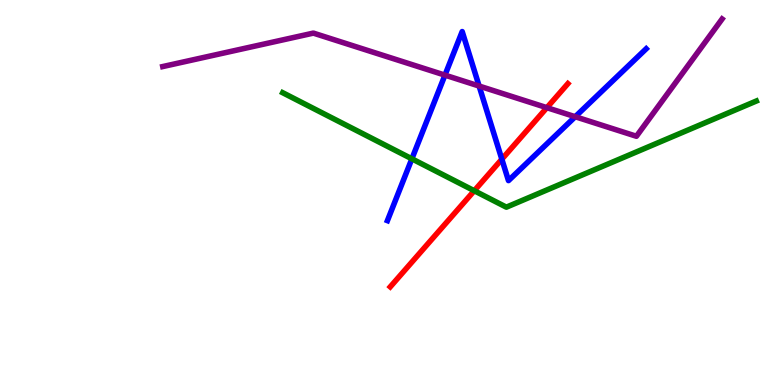[{'lines': ['blue', 'red'], 'intersections': [{'x': 6.48, 'y': 5.86}]}, {'lines': ['green', 'red'], 'intersections': [{'x': 6.12, 'y': 5.05}]}, {'lines': ['purple', 'red'], 'intersections': [{'x': 7.06, 'y': 7.2}]}, {'lines': ['blue', 'green'], 'intersections': [{'x': 5.31, 'y': 5.87}]}, {'lines': ['blue', 'purple'], 'intersections': [{'x': 5.74, 'y': 8.05}, {'x': 6.18, 'y': 7.77}, {'x': 7.42, 'y': 6.97}]}, {'lines': ['green', 'purple'], 'intersections': []}]